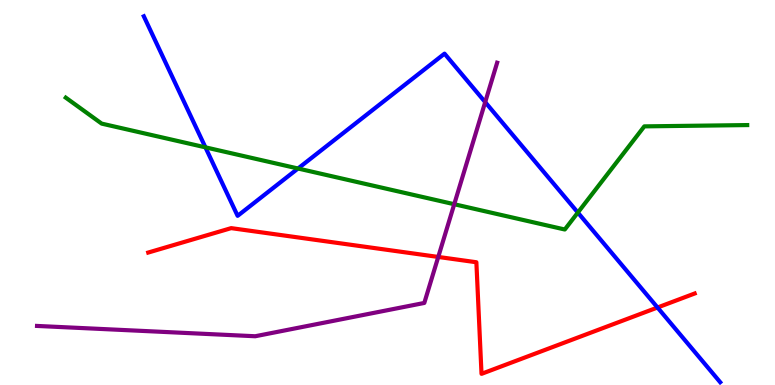[{'lines': ['blue', 'red'], 'intersections': [{'x': 8.48, 'y': 2.01}]}, {'lines': ['green', 'red'], 'intersections': []}, {'lines': ['purple', 'red'], 'intersections': [{'x': 5.65, 'y': 3.33}]}, {'lines': ['blue', 'green'], 'intersections': [{'x': 2.65, 'y': 6.17}, {'x': 3.85, 'y': 5.62}, {'x': 7.46, 'y': 4.48}]}, {'lines': ['blue', 'purple'], 'intersections': [{'x': 6.26, 'y': 7.35}]}, {'lines': ['green', 'purple'], 'intersections': [{'x': 5.86, 'y': 4.7}]}]